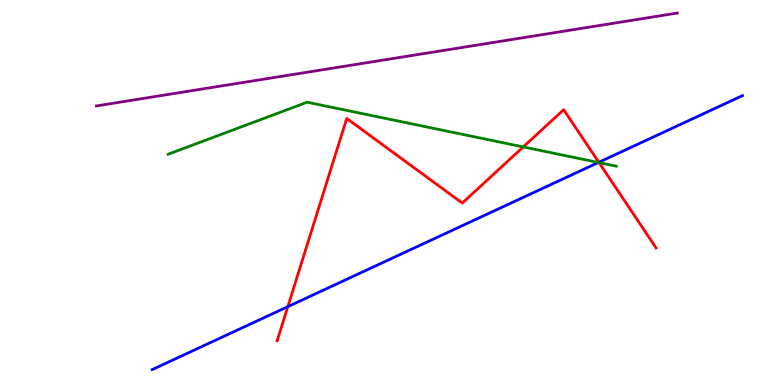[{'lines': ['blue', 'red'], 'intersections': [{'x': 3.71, 'y': 2.04}, {'x': 7.73, 'y': 5.78}]}, {'lines': ['green', 'red'], 'intersections': [{'x': 6.75, 'y': 6.18}, {'x': 7.73, 'y': 5.78}]}, {'lines': ['purple', 'red'], 'intersections': []}, {'lines': ['blue', 'green'], 'intersections': [{'x': 7.72, 'y': 5.78}]}, {'lines': ['blue', 'purple'], 'intersections': []}, {'lines': ['green', 'purple'], 'intersections': []}]